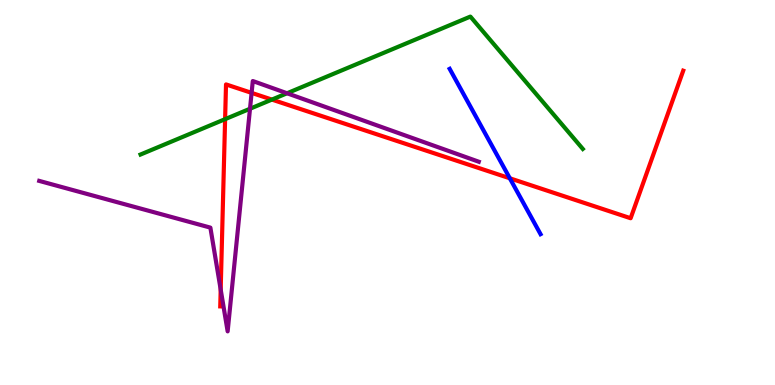[{'lines': ['blue', 'red'], 'intersections': [{'x': 6.58, 'y': 5.37}]}, {'lines': ['green', 'red'], 'intersections': [{'x': 2.9, 'y': 6.91}, {'x': 3.51, 'y': 7.41}]}, {'lines': ['purple', 'red'], 'intersections': [{'x': 2.85, 'y': 2.48}, {'x': 3.25, 'y': 7.59}]}, {'lines': ['blue', 'green'], 'intersections': []}, {'lines': ['blue', 'purple'], 'intersections': []}, {'lines': ['green', 'purple'], 'intersections': [{'x': 3.23, 'y': 7.18}, {'x': 3.7, 'y': 7.58}]}]